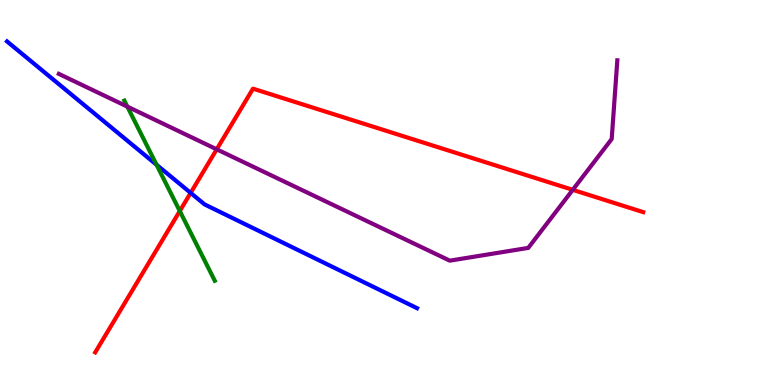[{'lines': ['blue', 'red'], 'intersections': [{'x': 2.46, 'y': 4.99}]}, {'lines': ['green', 'red'], 'intersections': [{'x': 2.32, 'y': 4.52}]}, {'lines': ['purple', 'red'], 'intersections': [{'x': 2.8, 'y': 6.12}, {'x': 7.39, 'y': 5.07}]}, {'lines': ['blue', 'green'], 'intersections': [{'x': 2.02, 'y': 5.72}]}, {'lines': ['blue', 'purple'], 'intersections': []}, {'lines': ['green', 'purple'], 'intersections': [{'x': 1.64, 'y': 7.23}]}]